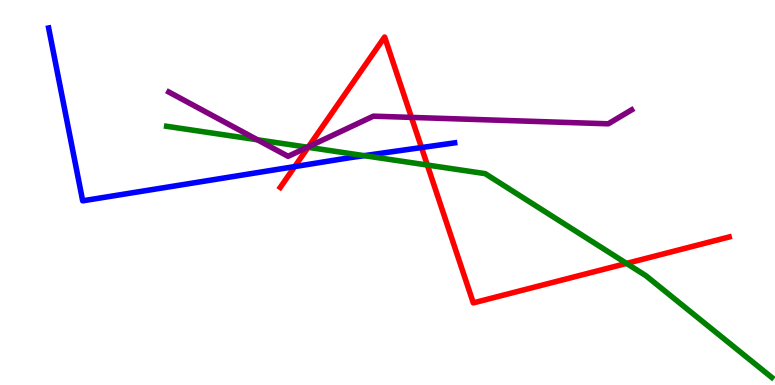[{'lines': ['blue', 'red'], 'intersections': [{'x': 3.8, 'y': 5.67}, {'x': 5.44, 'y': 6.17}]}, {'lines': ['green', 'red'], 'intersections': [{'x': 3.98, 'y': 6.17}, {'x': 5.51, 'y': 5.71}, {'x': 8.08, 'y': 3.16}]}, {'lines': ['purple', 'red'], 'intersections': [{'x': 3.98, 'y': 6.19}, {'x': 5.31, 'y': 6.95}]}, {'lines': ['blue', 'green'], 'intersections': [{'x': 4.7, 'y': 5.96}]}, {'lines': ['blue', 'purple'], 'intersections': []}, {'lines': ['green', 'purple'], 'intersections': [{'x': 3.32, 'y': 6.37}, {'x': 3.97, 'y': 6.18}]}]